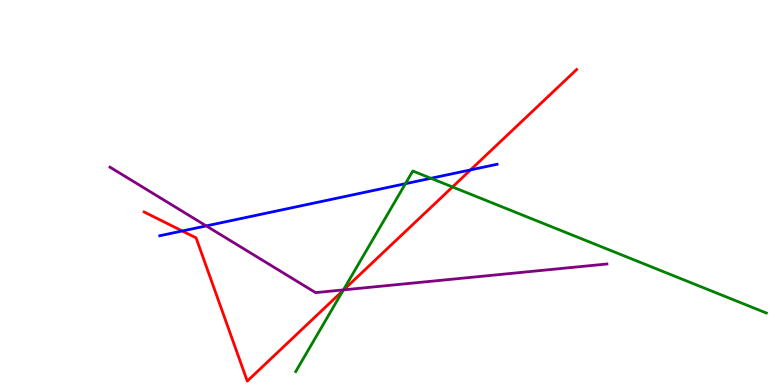[{'lines': ['blue', 'red'], 'intersections': [{'x': 2.35, 'y': 4.0}, {'x': 6.07, 'y': 5.59}]}, {'lines': ['green', 'red'], 'intersections': [{'x': 4.43, 'y': 2.46}, {'x': 5.84, 'y': 5.14}]}, {'lines': ['purple', 'red'], 'intersections': [{'x': 4.44, 'y': 2.47}]}, {'lines': ['blue', 'green'], 'intersections': [{'x': 5.23, 'y': 5.23}, {'x': 5.56, 'y': 5.37}]}, {'lines': ['blue', 'purple'], 'intersections': [{'x': 2.66, 'y': 4.13}]}, {'lines': ['green', 'purple'], 'intersections': [{'x': 4.43, 'y': 2.47}]}]